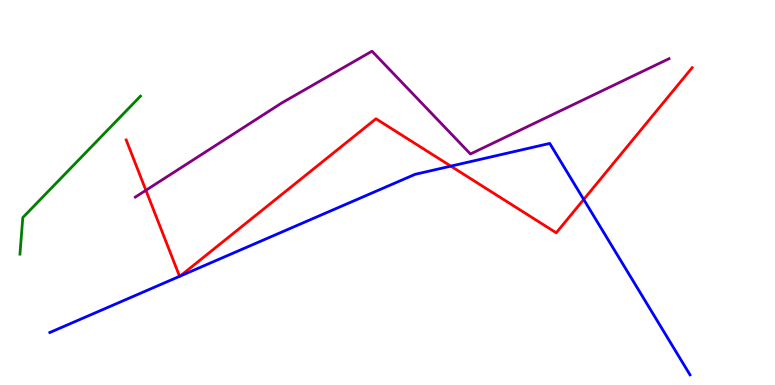[{'lines': ['blue', 'red'], 'intersections': [{'x': 2.32, 'y': 2.82}, {'x': 2.33, 'y': 2.83}, {'x': 5.82, 'y': 5.68}, {'x': 7.53, 'y': 4.82}]}, {'lines': ['green', 'red'], 'intersections': []}, {'lines': ['purple', 'red'], 'intersections': [{'x': 1.88, 'y': 5.06}]}, {'lines': ['blue', 'green'], 'intersections': []}, {'lines': ['blue', 'purple'], 'intersections': []}, {'lines': ['green', 'purple'], 'intersections': []}]